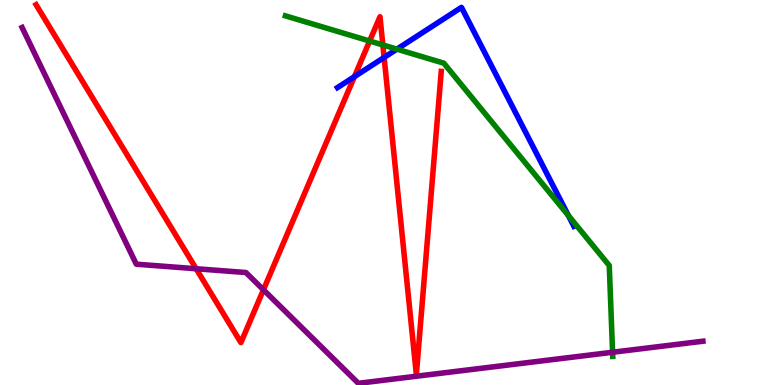[{'lines': ['blue', 'red'], 'intersections': [{'x': 4.57, 'y': 8.01}, {'x': 4.96, 'y': 8.51}]}, {'lines': ['green', 'red'], 'intersections': [{'x': 4.77, 'y': 8.93}, {'x': 4.94, 'y': 8.83}]}, {'lines': ['purple', 'red'], 'intersections': [{'x': 2.53, 'y': 3.02}, {'x': 3.4, 'y': 2.47}]}, {'lines': ['blue', 'green'], 'intersections': [{'x': 5.12, 'y': 8.72}, {'x': 7.33, 'y': 4.4}]}, {'lines': ['blue', 'purple'], 'intersections': []}, {'lines': ['green', 'purple'], 'intersections': [{'x': 7.9, 'y': 0.851}]}]